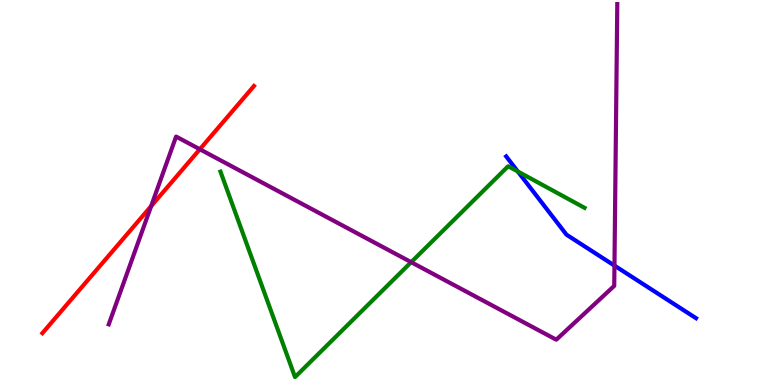[{'lines': ['blue', 'red'], 'intersections': []}, {'lines': ['green', 'red'], 'intersections': []}, {'lines': ['purple', 'red'], 'intersections': [{'x': 1.95, 'y': 4.65}, {'x': 2.58, 'y': 6.12}]}, {'lines': ['blue', 'green'], 'intersections': [{'x': 6.68, 'y': 5.55}]}, {'lines': ['blue', 'purple'], 'intersections': [{'x': 7.93, 'y': 3.1}]}, {'lines': ['green', 'purple'], 'intersections': [{'x': 5.31, 'y': 3.19}]}]